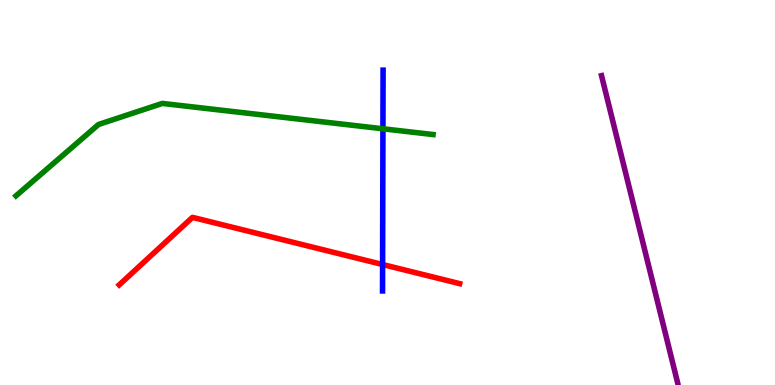[{'lines': ['blue', 'red'], 'intersections': [{'x': 4.94, 'y': 3.13}]}, {'lines': ['green', 'red'], 'intersections': []}, {'lines': ['purple', 'red'], 'intersections': []}, {'lines': ['blue', 'green'], 'intersections': [{'x': 4.94, 'y': 6.66}]}, {'lines': ['blue', 'purple'], 'intersections': []}, {'lines': ['green', 'purple'], 'intersections': []}]